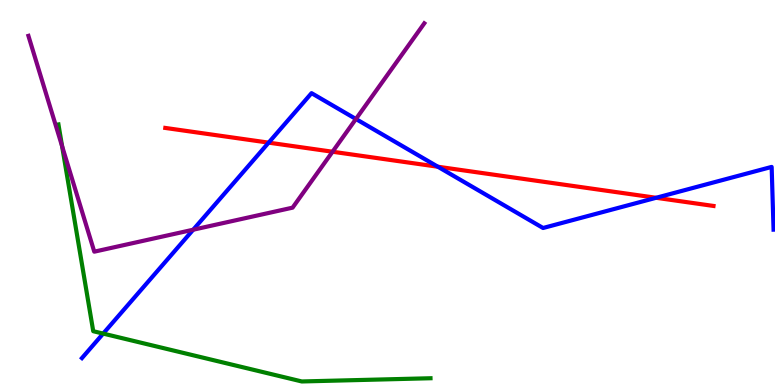[{'lines': ['blue', 'red'], 'intersections': [{'x': 3.47, 'y': 6.29}, {'x': 5.65, 'y': 5.67}, {'x': 8.47, 'y': 4.86}]}, {'lines': ['green', 'red'], 'intersections': []}, {'lines': ['purple', 'red'], 'intersections': [{'x': 4.29, 'y': 6.06}]}, {'lines': ['blue', 'green'], 'intersections': [{'x': 1.33, 'y': 1.34}]}, {'lines': ['blue', 'purple'], 'intersections': [{'x': 2.49, 'y': 4.03}, {'x': 4.59, 'y': 6.91}]}, {'lines': ['green', 'purple'], 'intersections': [{'x': 0.801, 'y': 6.2}]}]